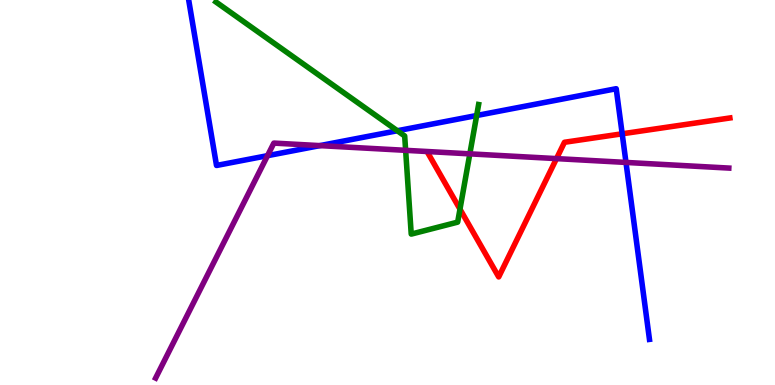[{'lines': ['blue', 'red'], 'intersections': [{'x': 8.03, 'y': 6.52}]}, {'lines': ['green', 'red'], 'intersections': [{'x': 5.94, 'y': 4.57}]}, {'lines': ['purple', 'red'], 'intersections': [{'x': 7.18, 'y': 5.88}]}, {'lines': ['blue', 'green'], 'intersections': [{'x': 5.13, 'y': 6.6}, {'x': 6.15, 'y': 7.0}]}, {'lines': ['blue', 'purple'], 'intersections': [{'x': 3.45, 'y': 5.96}, {'x': 4.13, 'y': 6.22}, {'x': 8.08, 'y': 5.78}]}, {'lines': ['green', 'purple'], 'intersections': [{'x': 5.23, 'y': 6.1}, {'x': 6.06, 'y': 6.0}]}]